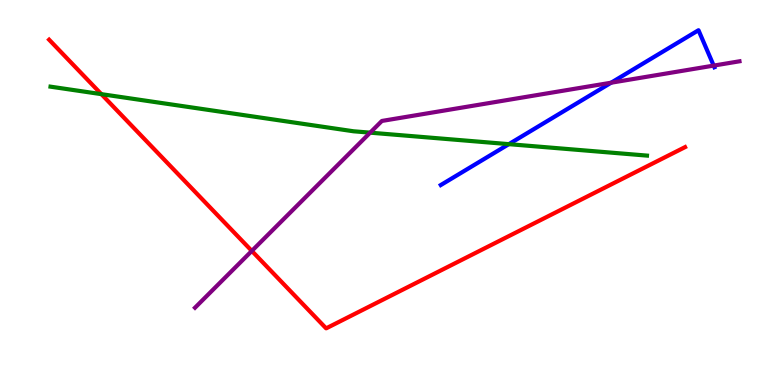[{'lines': ['blue', 'red'], 'intersections': []}, {'lines': ['green', 'red'], 'intersections': [{'x': 1.31, 'y': 7.55}]}, {'lines': ['purple', 'red'], 'intersections': [{'x': 3.25, 'y': 3.48}]}, {'lines': ['blue', 'green'], 'intersections': [{'x': 6.57, 'y': 6.26}]}, {'lines': ['blue', 'purple'], 'intersections': [{'x': 7.89, 'y': 7.85}, {'x': 9.21, 'y': 8.3}]}, {'lines': ['green', 'purple'], 'intersections': [{'x': 4.78, 'y': 6.55}]}]